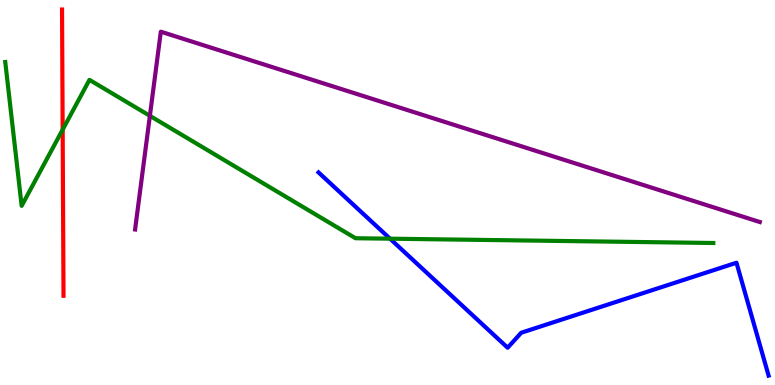[{'lines': ['blue', 'red'], 'intersections': []}, {'lines': ['green', 'red'], 'intersections': [{'x': 0.809, 'y': 6.63}]}, {'lines': ['purple', 'red'], 'intersections': []}, {'lines': ['blue', 'green'], 'intersections': [{'x': 5.03, 'y': 3.8}]}, {'lines': ['blue', 'purple'], 'intersections': []}, {'lines': ['green', 'purple'], 'intersections': [{'x': 1.93, 'y': 6.99}]}]